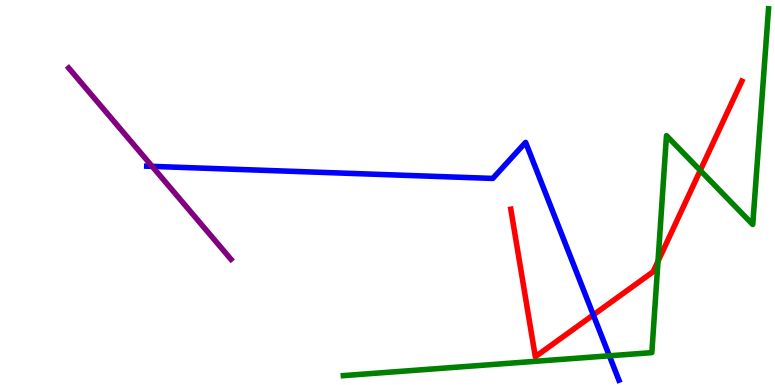[{'lines': ['blue', 'red'], 'intersections': [{'x': 7.66, 'y': 1.82}]}, {'lines': ['green', 'red'], 'intersections': [{'x': 8.49, 'y': 3.21}, {'x': 9.04, 'y': 5.57}]}, {'lines': ['purple', 'red'], 'intersections': []}, {'lines': ['blue', 'green'], 'intersections': [{'x': 7.86, 'y': 0.759}]}, {'lines': ['blue', 'purple'], 'intersections': [{'x': 1.96, 'y': 5.68}]}, {'lines': ['green', 'purple'], 'intersections': []}]